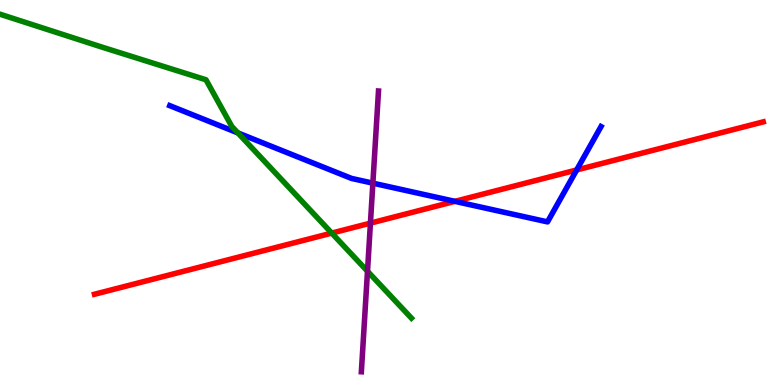[{'lines': ['blue', 'red'], 'intersections': [{'x': 5.87, 'y': 4.77}, {'x': 7.44, 'y': 5.59}]}, {'lines': ['green', 'red'], 'intersections': [{'x': 4.28, 'y': 3.95}]}, {'lines': ['purple', 'red'], 'intersections': [{'x': 4.78, 'y': 4.2}]}, {'lines': ['blue', 'green'], 'intersections': [{'x': 3.07, 'y': 6.55}]}, {'lines': ['blue', 'purple'], 'intersections': [{'x': 4.81, 'y': 5.24}]}, {'lines': ['green', 'purple'], 'intersections': [{'x': 4.74, 'y': 2.95}]}]